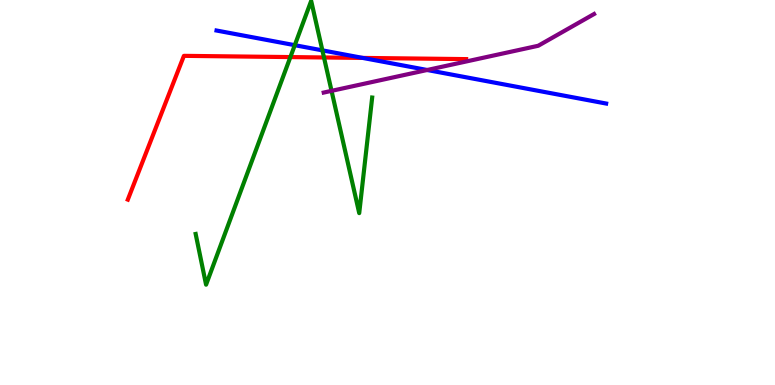[{'lines': ['blue', 'red'], 'intersections': [{'x': 4.68, 'y': 8.5}]}, {'lines': ['green', 'red'], 'intersections': [{'x': 3.75, 'y': 8.52}, {'x': 4.18, 'y': 8.51}]}, {'lines': ['purple', 'red'], 'intersections': []}, {'lines': ['blue', 'green'], 'intersections': [{'x': 3.8, 'y': 8.83}, {'x': 4.16, 'y': 8.69}]}, {'lines': ['blue', 'purple'], 'intersections': [{'x': 5.51, 'y': 8.18}]}, {'lines': ['green', 'purple'], 'intersections': [{'x': 4.28, 'y': 7.64}]}]